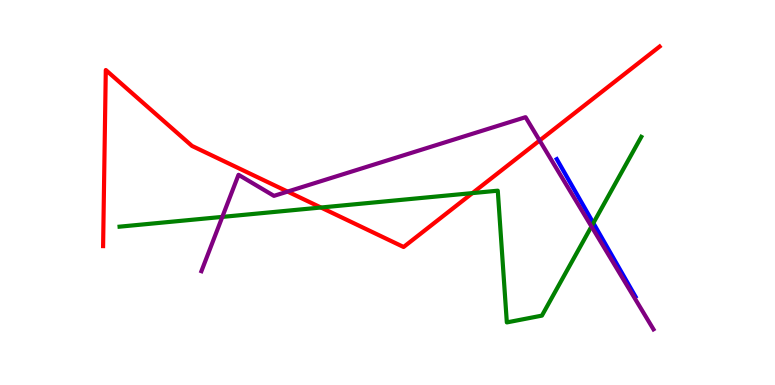[{'lines': ['blue', 'red'], 'intersections': []}, {'lines': ['green', 'red'], 'intersections': [{'x': 4.14, 'y': 4.61}, {'x': 6.1, 'y': 4.98}]}, {'lines': ['purple', 'red'], 'intersections': [{'x': 3.71, 'y': 5.02}, {'x': 6.96, 'y': 6.35}]}, {'lines': ['blue', 'green'], 'intersections': [{'x': 7.66, 'y': 4.21}]}, {'lines': ['blue', 'purple'], 'intersections': []}, {'lines': ['green', 'purple'], 'intersections': [{'x': 2.87, 'y': 4.37}, {'x': 7.63, 'y': 4.12}]}]